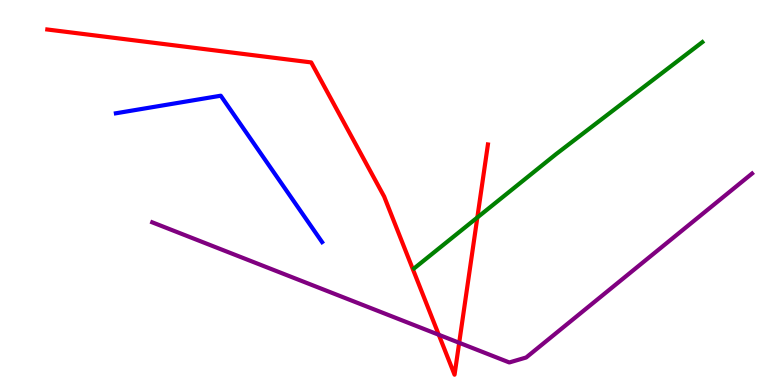[{'lines': ['blue', 'red'], 'intersections': []}, {'lines': ['green', 'red'], 'intersections': [{'x': 6.16, 'y': 4.35}]}, {'lines': ['purple', 'red'], 'intersections': [{'x': 5.66, 'y': 1.3}, {'x': 5.92, 'y': 1.1}]}, {'lines': ['blue', 'green'], 'intersections': []}, {'lines': ['blue', 'purple'], 'intersections': []}, {'lines': ['green', 'purple'], 'intersections': []}]